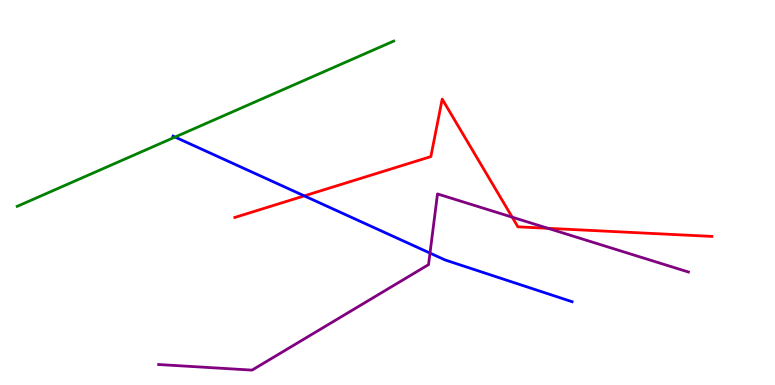[{'lines': ['blue', 'red'], 'intersections': [{'x': 3.93, 'y': 4.91}]}, {'lines': ['green', 'red'], 'intersections': []}, {'lines': ['purple', 'red'], 'intersections': [{'x': 6.61, 'y': 4.36}, {'x': 7.07, 'y': 4.07}]}, {'lines': ['blue', 'green'], 'intersections': [{'x': 2.26, 'y': 6.44}]}, {'lines': ['blue', 'purple'], 'intersections': [{'x': 5.55, 'y': 3.43}]}, {'lines': ['green', 'purple'], 'intersections': []}]